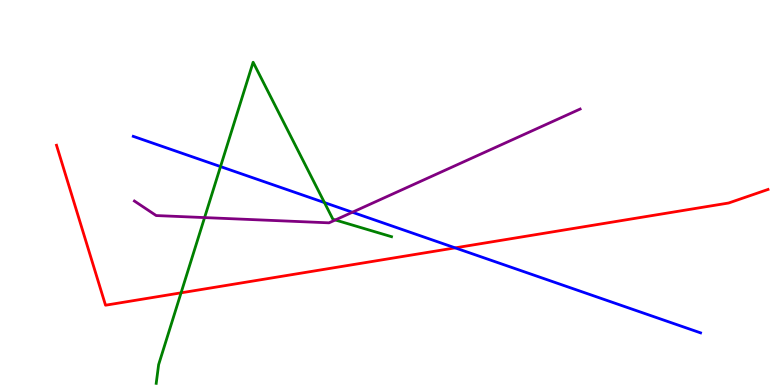[{'lines': ['blue', 'red'], 'intersections': [{'x': 5.87, 'y': 3.56}]}, {'lines': ['green', 'red'], 'intersections': [{'x': 2.34, 'y': 2.39}]}, {'lines': ['purple', 'red'], 'intersections': []}, {'lines': ['blue', 'green'], 'intersections': [{'x': 2.85, 'y': 5.67}, {'x': 4.19, 'y': 4.74}]}, {'lines': ['blue', 'purple'], 'intersections': [{'x': 4.55, 'y': 4.49}]}, {'lines': ['green', 'purple'], 'intersections': [{'x': 2.64, 'y': 4.35}, {'x': 4.33, 'y': 4.29}]}]